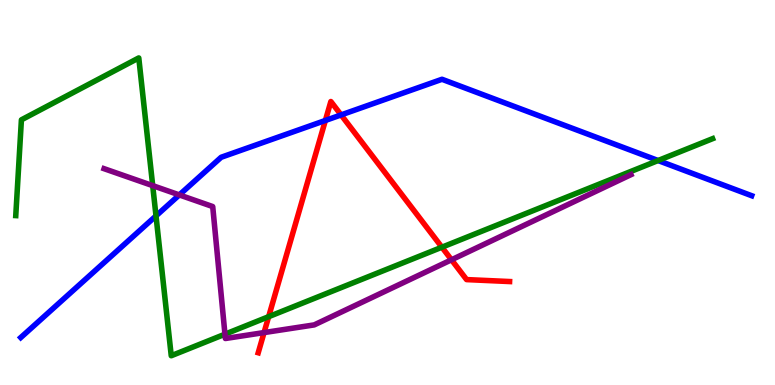[{'lines': ['blue', 'red'], 'intersections': [{'x': 4.2, 'y': 6.87}, {'x': 4.4, 'y': 7.01}]}, {'lines': ['green', 'red'], 'intersections': [{'x': 3.47, 'y': 1.77}, {'x': 5.7, 'y': 3.58}]}, {'lines': ['purple', 'red'], 'intersections': [{'x': 3.41, 'y': 1.36}, {'x': 5.83, 'y': 3.25}]}, {'lines': ['blue', 'green'], 'intersections': [{'x': 2.01, 'y': 4.39}, {'x': 8.49, 'y': 5.83}]}, {'lines': ['blue', 'purple'], 'intersections': [{'x': 2.31, 'y': 4.94}]}, {'lines': ['green', 'purple'], 'intersections': [{'x': 1.97, 'y': 5.18}, {'x': 2.9, 'y': 1.32}]}]